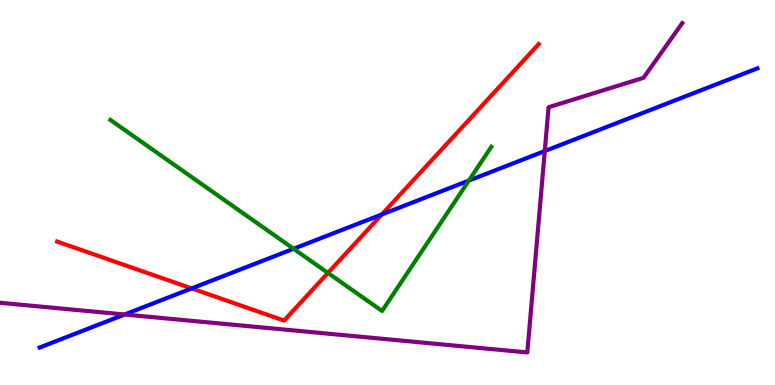[{'lines': ['blue', 'red'], 'intersections': [{'x': 2.47, 'y': 2.51}, {'x': 4.93, 'y': 4.43}]}, {'lines': ['green', 'red'], 'intersections': [{'x': 4.23, 'y': 2.91}]}, {'lines': ['purple', 'red'], 'intersections': []}, {'lines': ['blue', 'green'], 'intersections': [{'x': 3.79, 'y': 3.54}, {'x': 6.05, 'y': 5.31}]}, {'lines': ['blue', 'purple'], 'intersections': [{'x': 1.61, 'y': 1.83}, {'x': 7.03, 'y': 6.08}]}, {'lines': ['green', 'purple'], 'intersections': []}]